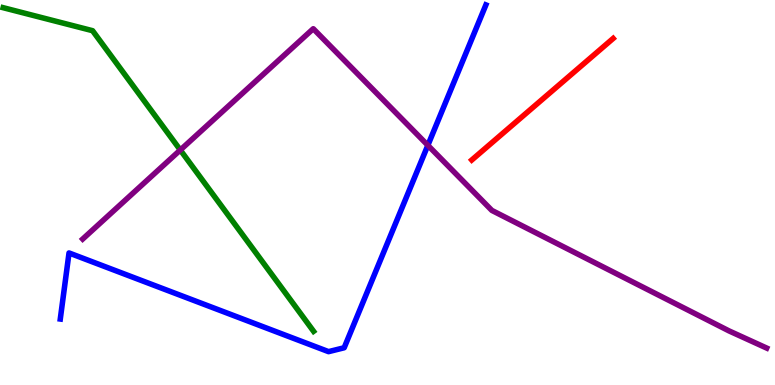[{'lines': ['blue', 'red'], 'intersections': []}, {'lines': ['green', 'red'], 'intersections': []}, {'lines': ['purple', 'red'], 'intersections': []}, {'lines': ['blue', 'green'], 'intersections': []}, {'lines': ['blue', 'purple'], 'intersections': [{'x': 5.52, 'y': 6.23}]}, {'lines': ['green', 'purple'], 'intersections': [{'x': 2.33, 'y': 6.1}]}]